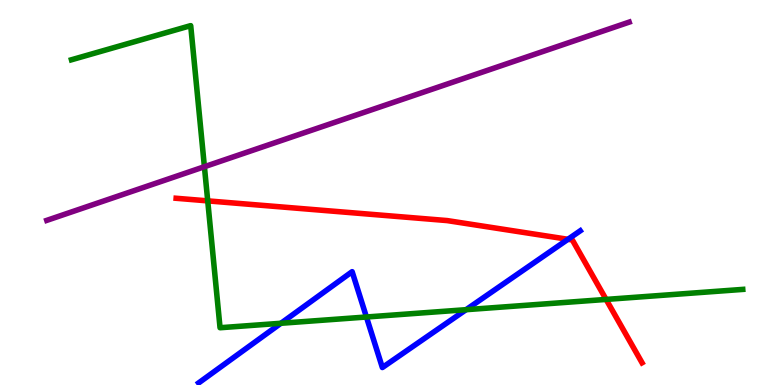[{'lines': ['blue', 'red'], 'intersections': [{'x': 7.33, 'y': 3.78}]}, {'lines': ['green', 'red'], 'intersections': [{'x': 2.68, 'y': 4.78}, {'x': 7.82, 'y': 2.22}]}, {'lines': ['purple', 'red'], 'intersections': []}, {'lines': ['blue', 'green'], 'intersections': [{'x': 3.63, 'y': 1.6}, {'x': 4.73, 'y': 1.77}, {'x': 6.01, 'y': 1.96}]}, {'lines': ['blue', 'purple'], 'intersections': []}, {'lines': ['green', 'purple'], 'intersections': [{'x': 2.64, 'y': 5.67}]}]